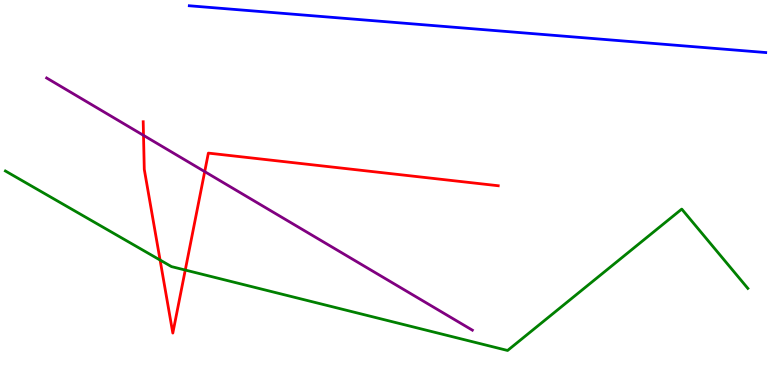[{'lines': ['blue', 'red'], 'intersections': []}, {'lines': ['green', 'red'], 'intersections': [{'x': 2.07, 'y': 3.25}, {'x': 2.39, 'y': 2.99}]}, {'lines': ['purple', 'red'], 'intersections': [{'x': 1.85, 'y': 6.48}, {'x': 2.64, 'y': 5.54}]}, {'lines': ['blue', 'green'], 'intersections': []}, {'lines': ['blue', 'purple'], 'intersections': []}, {'lines': ['green', 'purple'], 'intersections': []}]